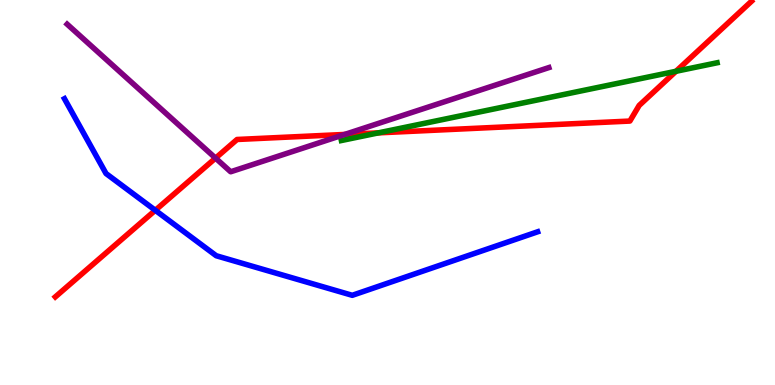[{'lines': ['blue', 'red'], 'intersections': [{'x': 2.0, 'y': 4.54}]}, {'lines': ['green', 'red'], 'intersections': [{'x': 4.88, 'y': 6.55}, {'x': 8.72, 'y': 8.15}]}, {'lines': ['purple', 'red'], 'intersections': [{'x': 2.78, 'y': 5.89}, {'x': 4.45, 'y': 6.51}]}, {'lines': ['blue', 'green'], 'intersections': []}, {'lines': ['blue', 'purple'], 'intersections': []}, {'lines': ['green', 'purple'], 'intersections': []}]